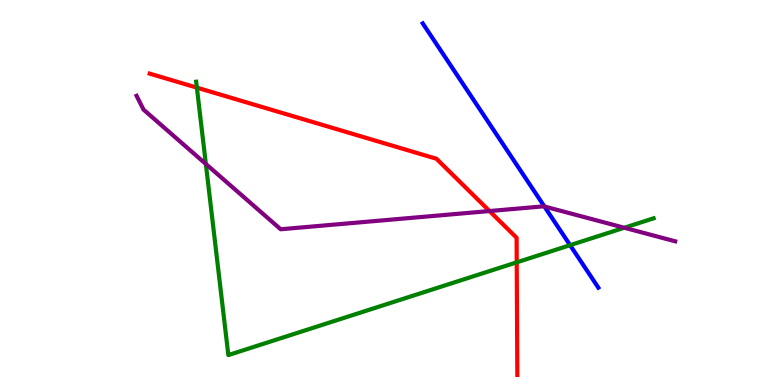[{'lines': ['blue', 'red'], 'intersections': []}, {'lines': ['green', 'red'], 'intersections': [{'x': 2.54, 'y': 7.72}, {'x': 6.67, 'y': 3.19}]}, {'lines': ['purple', 'red'], 'intersections': [{'x': 6.32, 'y': 4.52}]}, {'lines': ['blue', 'green'], 'intersections': [{'x': 7.36, 'y': 3.63}]}, {'lines': ['blue', 'purple'], 'intersections': [{'x': 7.02, 'y': 4.64}]}, {'lines': ['green', 'purple'], 'intersections': [{'x': 2.66, 'y': 5.74}, {'x': 8.06, 'y': 4.08}]}]